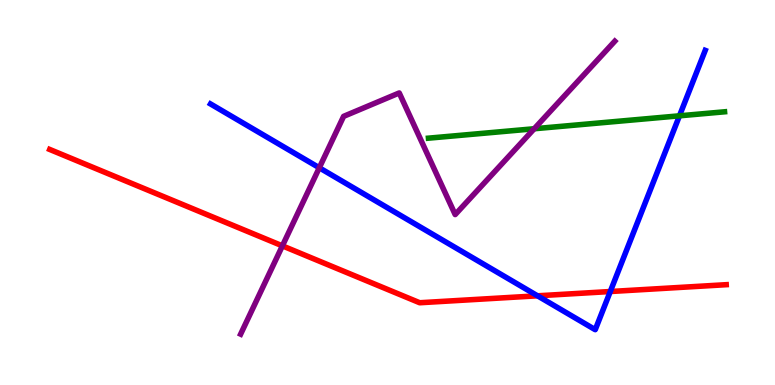[{'lines': ['blue', 'red'], 'intersections': [{'x': 6.94, 'y': 2.32}, {'x': 7.87, 'y': 2.43}]}, {'lines': ['green', 'red'], 'intersections': []}, {'lines': ['purple', 'red'], 'intersections': [{'x': 3.64, 'y': 3.61}]}, {'lines': ['blue', 'green'], 'intersections': [{'x': 8.77, 'y': 6.99}]}, {'lines': ['blue', 'purple'], 'intersections': [{'x': 4.12, 'y': 5.64}]}, {'lines': ['green', 'purple'], 'intersections': [{'x': 6.89, 'y': 6.66}]}]